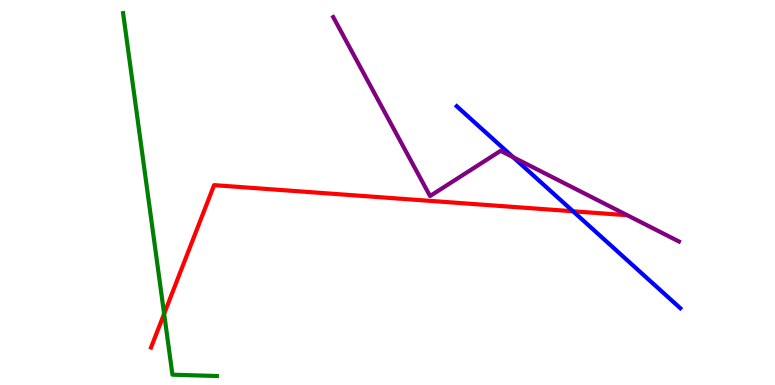[{'lines': ['blue', 'red'], 'intersections': [{'x': 7.39, 'y': 4.51}]}, {'lines': ['green', 'red'], 'intersections': [{'x': 2.12, 'y': 1.85}]}, {'lines': ['purple', 'red'], 'intersections': []}, {'lines': ['blue', 'green'], 'intersections': []}, {'lines': ['blue', 'purple'], 'intersections': [{'x': 6.62, 'y': 5.92}]}, {'lines': ['green', 'purple'], 'intersections': []}]